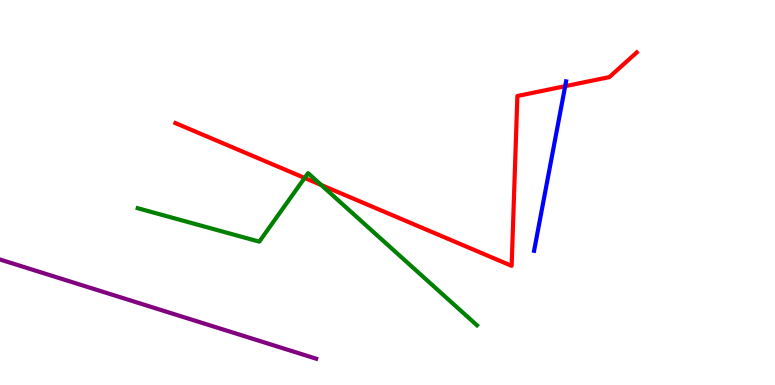[{'lines': ['blue', 'red'], 'intersections': [{'x': 7.29, 'y': 7.76}]}, {'lines': ['green', 'red'], 'intersections': [{'x': 3.93, 'y': 5.38}, {'x': 4.14, 'y': 5.2}]}, {'lines': ['purple', 'red'], 'intersections': []}, {'lines': ['blue', 'green'], 'intersections': []}, {'lines': ['blue', 'purple'], 'intersections': []}, {'lines': ['green', 'purple'], 'intersections': []}]